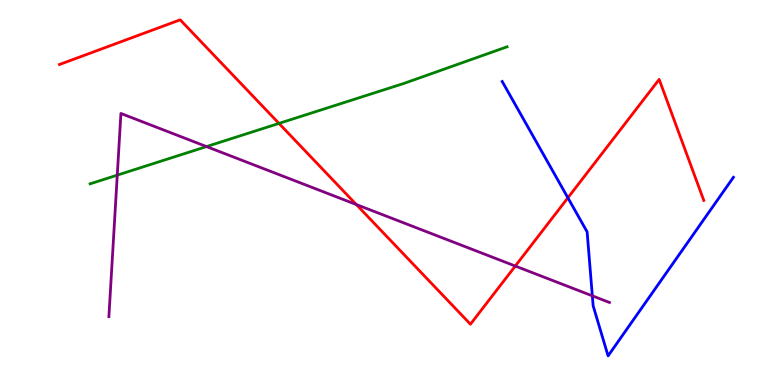[{'lines': ['blue', 'red'], 'intersections': [{'x': 7.33, 'y': 4.86}]}, {'lines': ['green', 'red'], 'intersections': [{'x': 3.6, 'y': 6.79}]}, {'lines': ['purple', 'red'], 'intersections': [{'x': 4.6, 'y': 4.69}, {'x': 6.65, 'y': 3.09}]}, {'lines': ['blue', 'green'], 'intersections': []}, {'lines': ['blue', 'purple'], 'intersections': [{'x': 7.64, 'y': 2.32}]}, {'lines': ['green', 'purple'], 'intersections': [{'x': 1.51, 'y': 5.45}, {'x': 2.66, 'y': 6.19}]}]